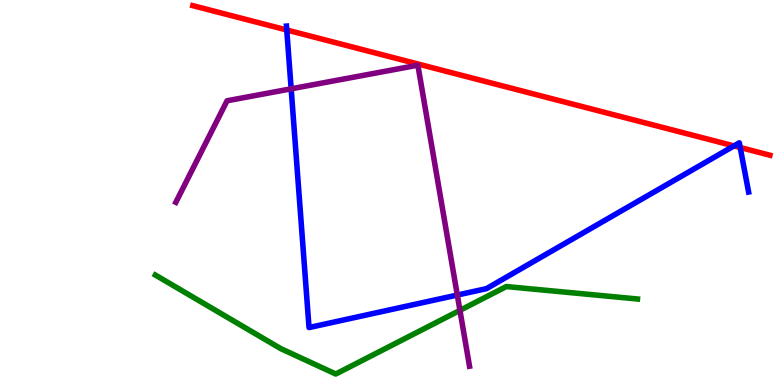[{'lines': ['blue', 'red'], 'intersections': [{'x': 3.7, 'y': 9.22}, {'x': 9.47, 'y': 6.21}, {'x': 9.55, 'y': 6.17}]}, {'lines': ['green', 'red'], 'intersections': []}, {'lines': ['purple', 'red'], 'intersections': []}, {'lines': ['blue', 'green'], 'intersections': []}, {'lines': ['blue', 'purple'], 'intersections': [{'x': 3.76, 'y': 7.69}, {'x': 5.9, 'y': 2.34}]}, {'lines': ['green', 'purple'], 'intersections': [{'x': 5.93, 'y': 1.94}]}]